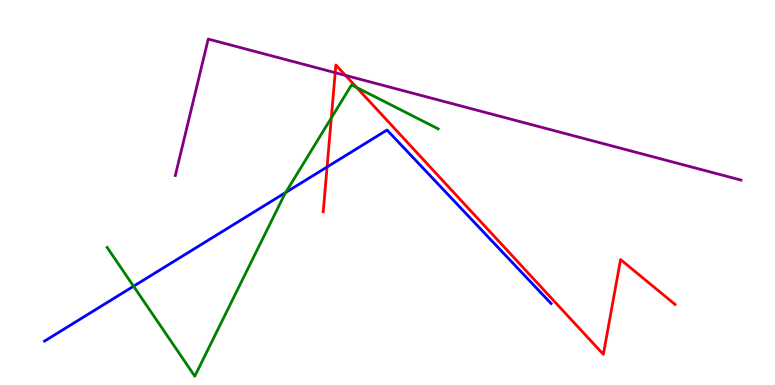[{'lines': ['blue', 'red'], 'intersections': [{'x': 4.22, 'y': 5.66}]}, {'lines': ['green', 'red'], 'intersections': [{'x': 4.27, 'y': 6.94}, {'x': 4.6, 'y': 7.73}]}, {'lines': ['purple', 'red'], 'intersections': [{'x': 4.33, 'y': 8.11}, {'x': 4.46, 'y': 8.04}]}, {'lines': ['blue', 'green'], 'intersections': [{'x': 1.72, 'y': 2.57}, {'x': 3.69, 'y': 5.0}]}, {'lines': ['blue', 'purple'], 'intersections': []}, {'lines': ['green', 'purple'], 'intersections': []}]